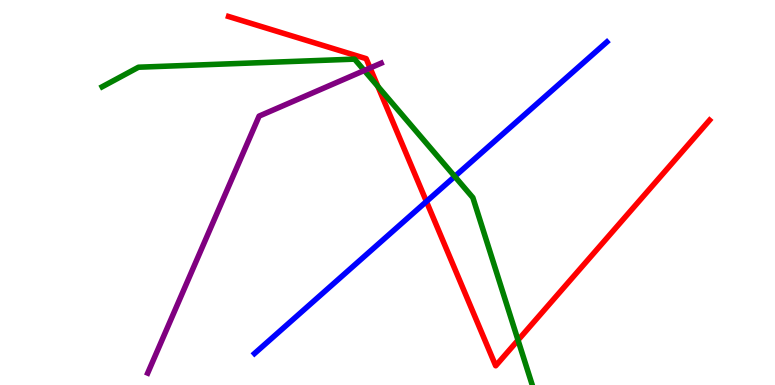[{'lines': ['blue', 'red'], 'intersections': [{'x': 5.5, 'y': 4.77}]}, {'lines': ['green', 'red'], 'intersections': [{'x': 4.88, 'y': 7.76}, {'x': 6.68, 'y': 1.17}]}, {'lines': ['purple', 'red'], 'intersections': [{'x': 4.78, 'y': 8.23}]}, {'lines': ['blue', 'green'], 'intersections': [{'x': 5.87, 'y': 5.42}]}, {'lines': ['blue', 'purple'], 'intersections': []}, {'lines': ['green', 'purple'], 'intersections': [{'x': 4.7, 'y': 8.17}]}]